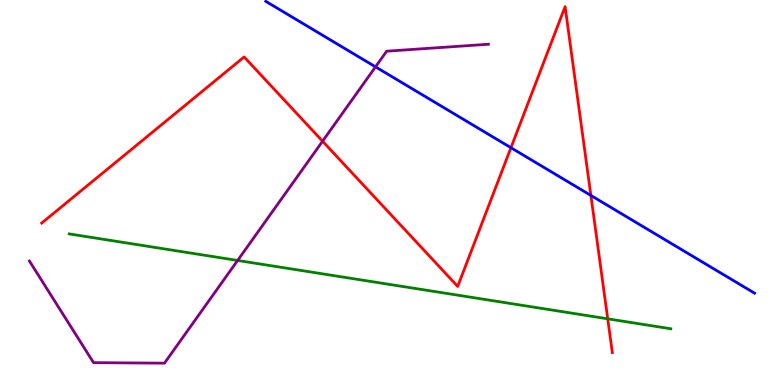[{'lines': ['blue', 'red'], 'intersections': [{'x': 6.59, 'y': 6.16}, {'x': 7.62, 'y': 4.92}]}, {'lines': ['green', 'red'], 'intersections': [{'x': 7.84, 'y': 1.72}]}, {'lines': ['purple', 'red'], 'intersections': [{'x': 4.16, 'y': 6.33}]}, {'lines': ['blue', 'green'], 'intersections': []}, {'lines': ['blue', 'purple'], 'intersections': [{'x': 4.85, 'y': 8.26}]}, {'lines': ['green', 'purple'], 'intersections': [{'x': 3.07, 'y': 3.23}]}]